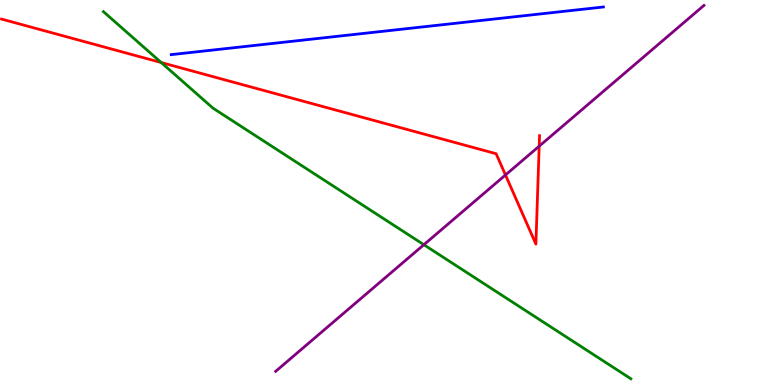[{'lines': ['blue', 'red'], 'intersections': []}, {'lines': ['green', 'red'], 'intersections': [{'x': 2.08, 'y': 8.38}]}, {'lines': ['purple', 'red'], 'intersections': [{'x': 6.52, 'y': 5.45}, {'x': 6.96, 'y': 6.2}]}, {'lines': ['blue', 'green'], 'intersections': []}, {'lines': ['blue', 'purple'], 'intersections': []}, {'lines': ['green', 'purple'], 'intersections': [{'x': 5.47, 'y': 3.64}]}]